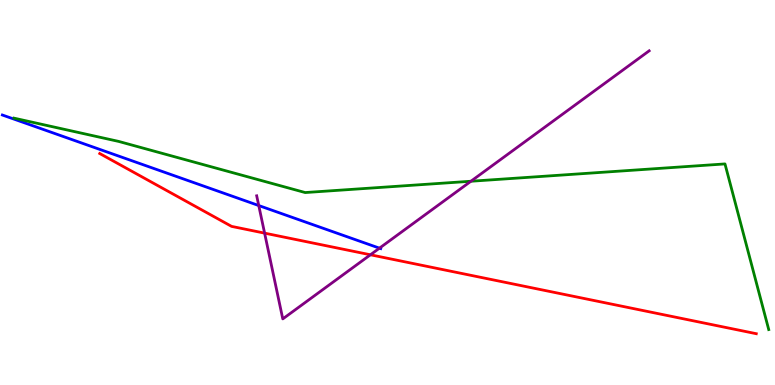[{'lines': ['blue', 'red'], 'intersections': []}, {'lines': ['green', 'red'], 'intersections': []}, {'lines': ['purple', 'red'], 'intersections': [{'x': 3.41, 'y': 3.94}, {'x': 4.78, 'y': 3.38}]}, {'lines': ['blue', 'green'], 'intersections': []}, {'lines': ['blue', 'purple'], 'intersections': [{'x': 3.34, 'y': 4.66}, {'x': 4.9, 'y': 3.55}]}, {'lines': ['green', 'purple'], 'intersections': [{'x': 6.08, 'y': 5.29}]}]